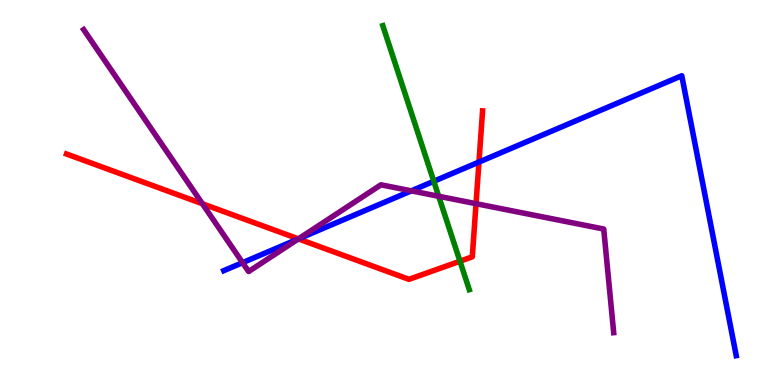[{'lines': ['blue', 'red'], 'intersections': [{'x': 3.85, 'y': 3.8}, {'x': 6.18, 'y': 5.79}]}, {'lines': ['green', 'red'], 'intersections': [{'x': 5.94, 'y': 3.22}]}, {'lines': ['purple', 'red'], 'intersections': [{'x': 2.61, 'y': 4.71}, {'x': 3.85, 'y': 3.8}, {'x': 6.14, 'y': 4.71}]}, {'lines': ['blue', 'green'], 'intersections': [{'x': 5.6, 'y': 5.29}]}, {'lines': ['blue', 'purple'], 'intersections': [{'x': 3.13, 'y': 3.18}, {'x': 3.85, 'y': 3.79}, {'x': 5.31, 'y': 5.04}]}, {'lines': ['green', 'purple'], 'intersections': [{'x': 5.66, 'y': 4.9}]}]